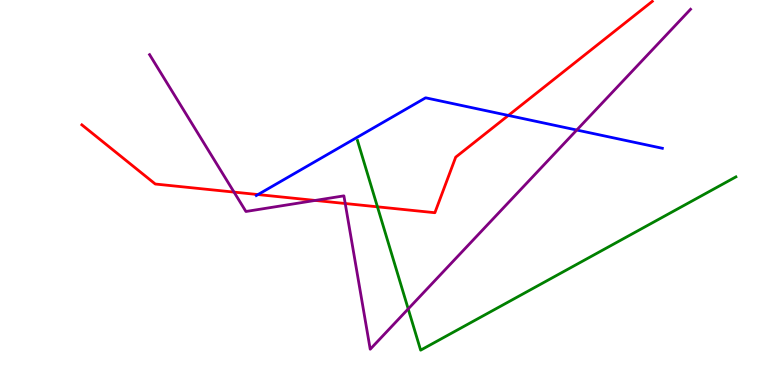[{'lines': ['blue', 'red'], 'intersections': [{'x': 3.33, 'y': 4.95}, {'x': 6.56, 'y': 7.0}]}, {'lines': ['green', 'red'], 'intersections': [{'x': 4.87, 'y': 4.63}]}, {'lines': ['purple', 'red'], 'intersections': [{'x': 3.02, 'y': 5.01}, {'x': 4.07, 'y': 4.79}, {'x': 4.45, 'y': 4.71}]}, {'lines': ['blue', 'green'], 'intersections': []}, {'lines': ['blue', 'purple'], 'intersections': [{'x': 7.44, 'y': 6.62}]}, {'lines': ['green', 'purple'], 'intersections': [{'x': 5.27, 'y': 1.98}]}]